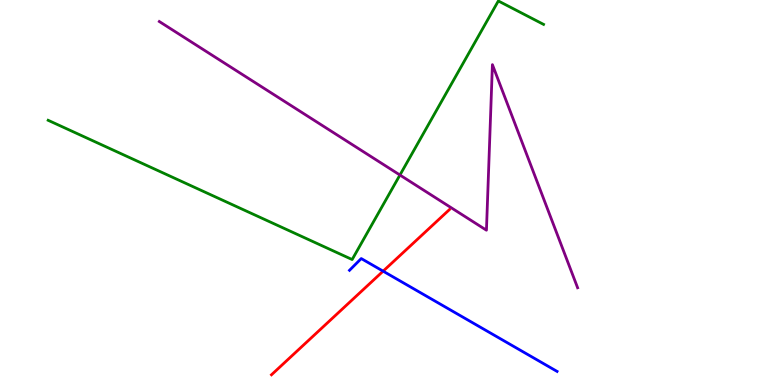[{'lines': ['blue', 'red'], 'intersections': [{'x': 4.94, 'y': 2.96}]}, {'lines': ['green', 'red'], 'intersections': []}, {'lines': ['purple', 'red'], 'intersections': []}, {'lines': ['blue', 'green'], 'intersections': []}, {'lines': ['blue', 'purple'], 'intersections': []}, {'lines': ['green', 'purple'], 'intersections': [{'x': 5.16, 'y': 5.45}]}]